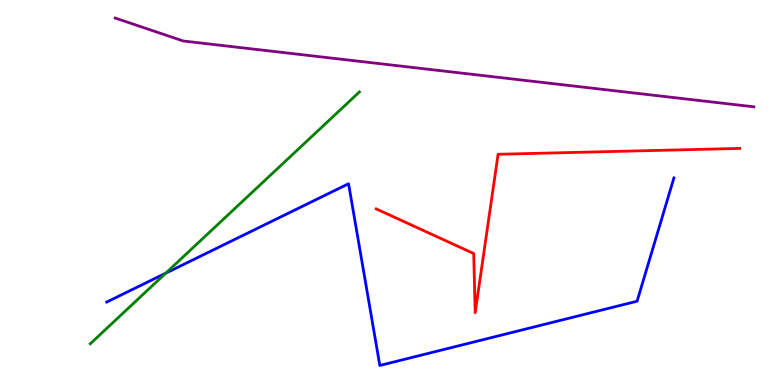[{'lines': ['blue', 'red'], 'intersections': []}, {'lines': ['green', 'red'], 'intersections': []}, {'lines': ['purple', 'red'], 'intersections': []}, {'lines': ['blue', 'green'], 'intersections': [{'x': 2.14, 'y': 2.9}]}, {'lines': ['blue', 'purple'], 'intersections': []}, {'lines': ['green', 'purple'], 'intersections': []}]